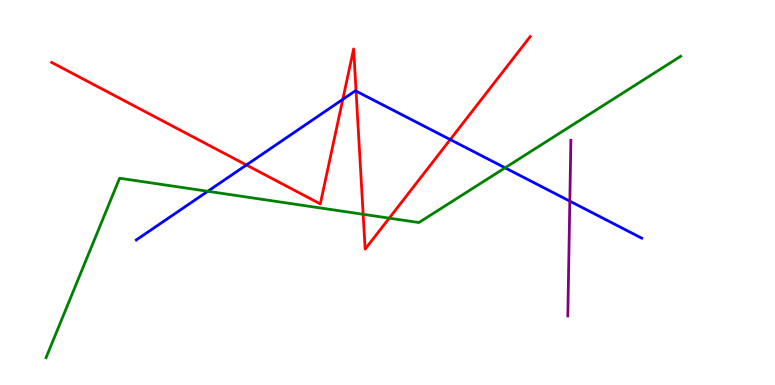[{'lines': ['blue', 'red'], 'intersections': [{'x': 3.18, 'y': 5.71}, {'x': 4.42, 'y': 7.42}, {'x': 4.59, 'y': 7.63}, {'x': 5.81, 'y': 6.37}]}, {'lines': ['green', 'red'], 'intersections': [{'x': 4.69, 'y': 4.43}, {'x': 5.02, 'y': 4.33}]}, {'lines': ['purple', 'red'], 'intersections': []}, {'lines': ['blue', 'green'], 'intersections': [{'x': 2.68, 'y': 5.03}, {'x': 6.52, 'y': 5.64}]}, {'lines': ['blue', 'purple'], 'intersections': [{'x': 7.35, 'y': 4.78}]}, {'lines': ['green', 'purple'], 'intersections': []}]